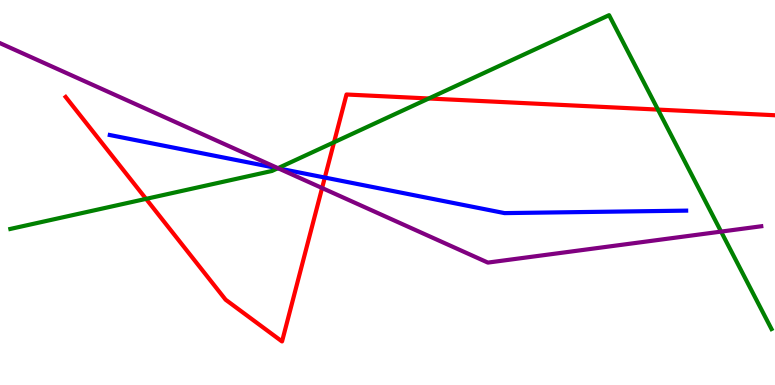[{'lines': ['blue', 'red'], 'intersections': [{'x': 4.19, 'y': 5.39}]}, {'lines': ['green', 'red'], 'intersections': [{'x': 1.88, 'y': 4.83}, {'x': 4.31, 'y': 6.3}, {'x': 5.53, 'y': 7.44}, {'x': 8.49, 'y': 7.15}]}, {'lines': ['purple', 'red'], 'intersections': [{'x': 4.16, 'y': 5.12}]}, {'lines': ['blue', 'green'], 'intersections': [{'x': 3.58, 'y': 5.63}]}, {'lines': ['blue', 'purple'], 'intersections': [{'x': 3.59, 'y': 5.63}]}, {'lines': ['green', 'purple'], 'intersections': [{'x': 3.59, 'y': 5.63}, {'x': 9.3, 'y': 3.98}]}]